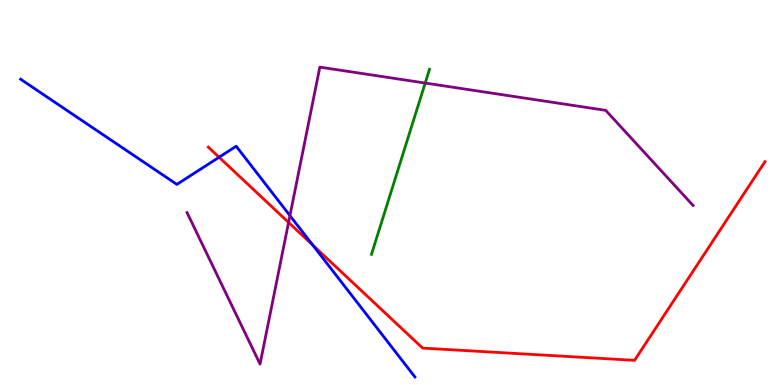[{'lines': ['blue', 'red'], 'intersections': [{'x': 2.83, 'y': 5.92}, {'x': 4.04, 'y': 3.63}]}, {'lines': ['green', 'red'], 'intersections': []}, {'lines': ['purple', 'red'], 'intersections': [{'x': 3.72, 'y': 4.22}]}, {'lines': ['blue', 'green'], 'intersections': []}, {'lines': ['blue', 'purple'], 'intersections': [{'x': 3.74, 'y': 4.4}]}, {'lines': ['green', 'purple'], 'intersections': [{'x': 5.49, 'y': 7.84}]}]